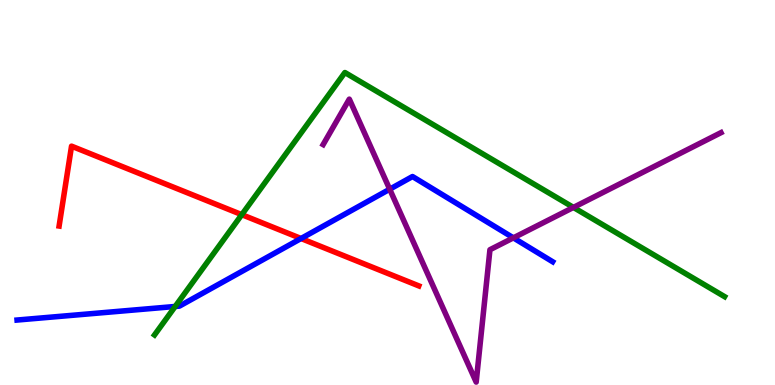[{'lines': ['blue', 'red'], 'intersections': [{'x': 3.88, 'y': 3.81}]}, {'lines': ['green', 'red'], 'intersections': [{'x': 3.12, 'y': 4.42}]}, {'lines': ['purple', 'red'], 'intersections': []}, {'lines': ['blue', 'green'], 'intersections': [{'x': 2.26, 'y': 2.04}]}, {'lines': ['blue', 'purple'], 'intersections': [{'x': 5.03, 'y': 5.09}, {'x': 6.62, 'y': 3.82}]}, {'lines': ['green', 'purple'], 'intersections': [{'x': 7.4, 'y': 4.61}]}]